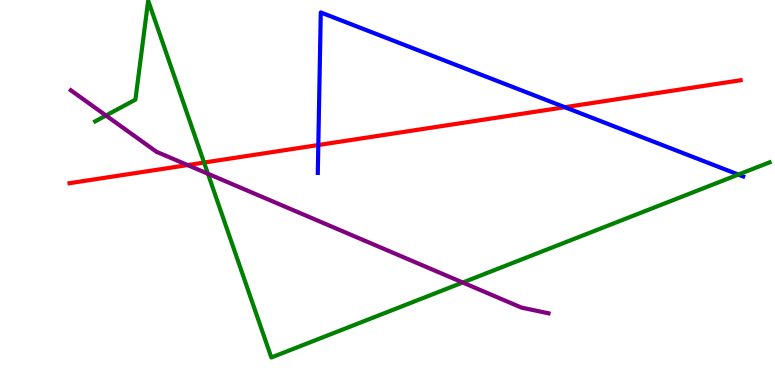[{'lines': ['blue', 'red'], 'intersections': [{'x': 4.11, 'y': 6.23}, {'x': 7.29, 'y': 7.22}]}, {'lines': ['green', 'red'], 'intersections': [{'x': 2.63, 'y': 5.78}]}, {'lines': ['purple', 'red'], 'intersections': [{'x': 2.42, 'y': 5.71}]}, {'lines': ['blue', 'green'], 'intersections': [{'x': 9.53, 'y': 5.47}]}, {'lines': ['blue', 'purple'], 'intersections': []}, {'lines': ['green', 'purple'], 'intersections': [{'x': 1.37, 'y': 7.0}, {'x': 2.68, 'y': 5.49}, {'x': 5.97, 'y': 2.66}]}]